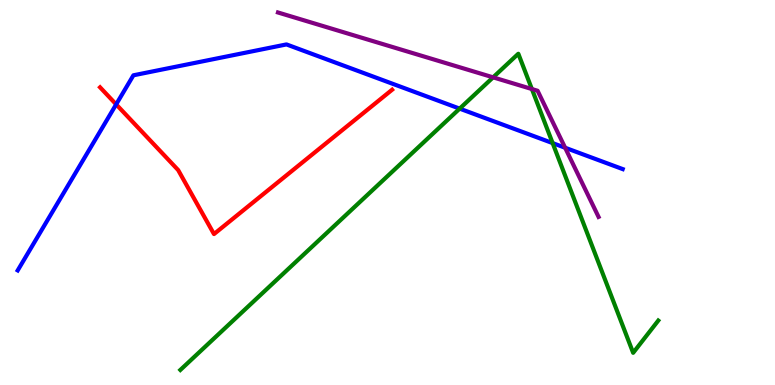[{'lines': ['blue', 'red'], 'intersections': [{'x': 1.5, 'y': 7.29}]}, {'lines': ['green', 'red'], 'intersections': []}, {'lines': ['purple', 'red'], 'intersections': []}, {'lines': ['blue', 'green'], 'intersections': [{'x': 5.93, 'y': 7.18}, {'x': 7.13, 'y': 6.28}]}, {'lines': ['blue', 'purple'], 'intersections': [{'x': 7.29, 'y': 6.16}]}, {'lines': ['green', 'purple'], 'intersections': [{'x': 6.36, 'y': 7.99}, {'x': 6.86, 'y': 7.69}]}]